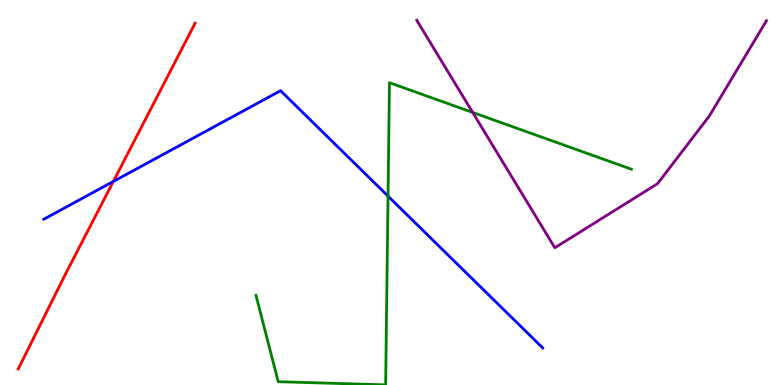[{'lines': ['blue', 'red'], 'intersections': [{'x': 1.46, 'y': 5.29}]}, {'lines': ['green', 'red'], 'intersections': []}, {'lines': ['purple', 'red'], 'intersections': []}, {'lines': ['blue', 'green'], 'intersections': [{'x': 5.01, 'y': 4.91}]}, {'lines': ['blue', 'purple'], 'intersections': []}, {'lines': ['green', 'purple'], 'intersections': [{'x': 6.1, 'y': 7.08}]}]